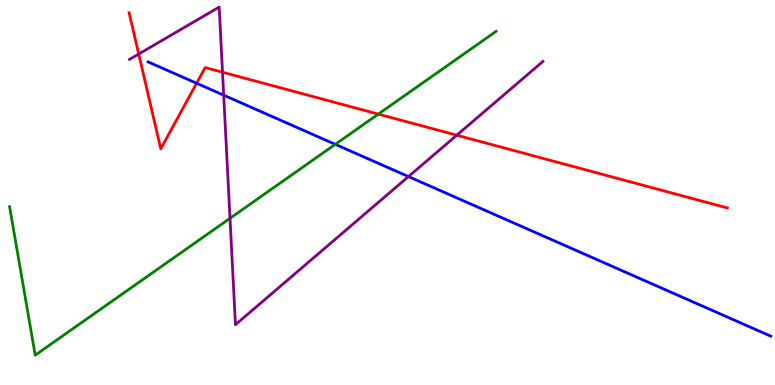[{'lines': ['blue', 'red'], 'intersections': [{'x': 2.54, 'y': 7.84}]}, {'lines': ['green', 'red'], 'intersections': [{'x': 4.88, 'y': 7.04}]}, {'lines': ['purple', 'red'], 'intersections': [{'x': 1.79, 'y': 8.6}, {'x': 2.87, 'y': 8.12}, {'x': 5.89, 'y': 6.49}]}, {'lines': ['blue', 'green'], 'intersections': [{'x': 4.33, 'y': 6.25}]}, {'lines': ['blue', 'purple'], 'intersections': [{'x': 2.89, 'y': 7.53}, {'x': 5.27, 'y': 5.41}]}, {'lines': ['green', 'purple'], 'intersections': [{'x': 2.97, 'y': 4.33}]}]